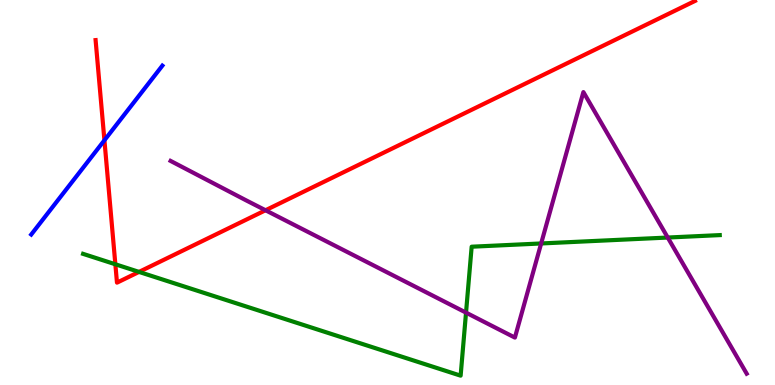[{'lines': ['blue', 'red'], 'intersections': [{'x': 1.35, 'y': 6.36}]}, {'lines': ['green', 'red'], 'intersections': [{'x': 1.49, 'y': 3.14}, {'x': 1.79, 'y': 2.94}]}, {'lines': ['purple', 'red'], 'intersections': [{'x': 3.43, 'y': 4.54}]}, {'lines': ['blue', 'green'], 'intersections': []}, {'lines': ['blue', 'purple'], 'intersections': []}, {'lines': ['green', 'purple'], 'intersections': [{'x': 6.01, 'y': 1.88}, {'x': 6.98, 'y': 3.68}, {'x': 8.62, 'y': 3.83}]}]